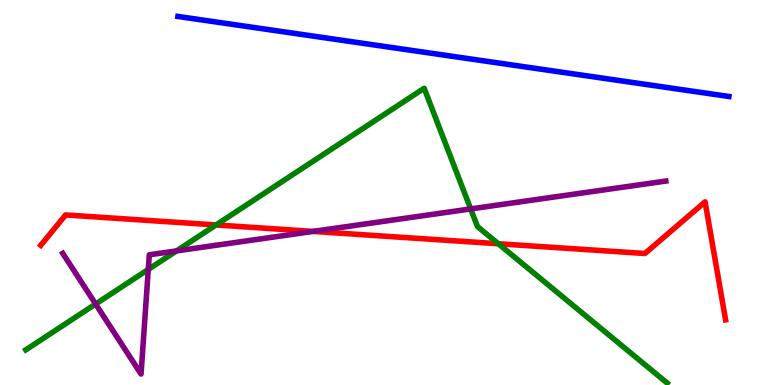[{'lines': ['blue', 'red'], 'intersections': []}, {'lines': ['green', 'red'], 'intersections': [{'x': 2.79, 'y': 4.16}, {'x': 6.43, 'y': 3.67}]}, {'lines': ['purple', 'red'], 'intersections': [{'x': 4.04, 'y': 3.99}]}, {'lines': ['blue', 'green'], 'intersections': []}, {'lines': ['blue', 'purple'], 'intersections': []}, {'lines': ['green', 'purple'], 'intersections': [{'x': 1.23, 'y': 2.1}, {'x': 1.91, 'y': 3.0}, {'x': 2.28, 'y': 3.48}, {'x': 6.07, 'y': 4.57}]}]